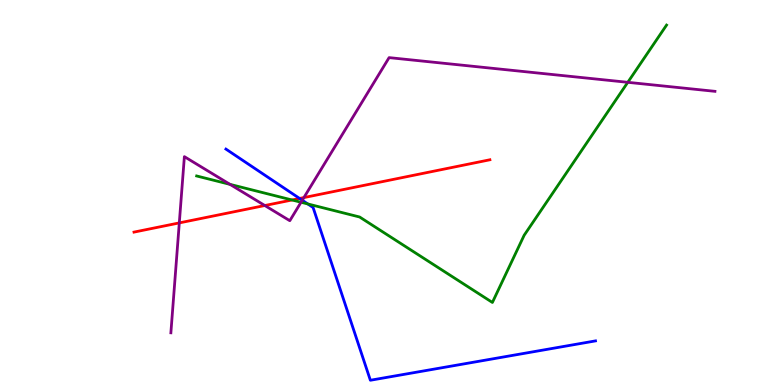[{'lines': ['blue', 'red'], 'intersections': [{'x': 3.87, 'y': 4.85}]}, {'lines': ['green', 'red'], 'intersections': [{'x': 3.77, 'y': 4.81}]}, {'lines': ['purple', 'red'], 'intersections': [{'x': 2.31, 'y': 4.21}, {'x': 3.42, 'y': 4.66}, {'x': 3.92, 'y': 4.87}]}, {'lines': ['blue', 'green'], 'intersections': [{'x': 3.97, 'y': 4.7}]}, {'lines': ['blue', 'purple'], 'intersections': [{'x': 3.9, 'y': 4.8}]}, {'lines': ['green', 'purple'], 'intersections': [{'x': 2.97, 'y': 5.21}, {'x': 3.88, 'y': 4.75}, {'x': 8.1, 'y': 7.86}]}]